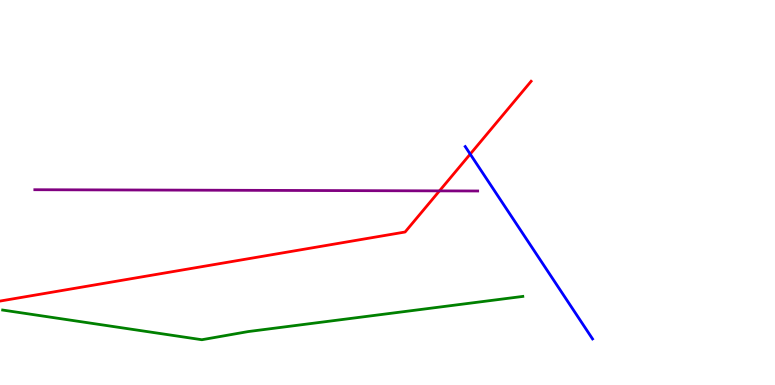[{'lines': ['blue', 'red'], 'intersections': [{'x': 6.07, 'y': 6.0}]}, {'lines': ['green', 'red'], 'intersections': []}, {'lines': ['purple', 'red'], 'intersections': [{'x': 5.67, 'y': 5.04}]}, {'lines': ['blue', 'green'], 'intersections': []}, {'lines': ['blue', 'purple'], 'intersections': []}, {'lines': ['green', 'purple'], 'intersections': []}]